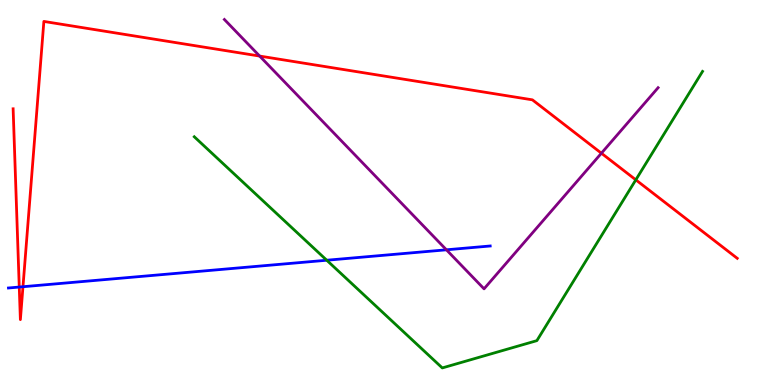[{'lines': ['blue', 'red'], 'intersections': [{'x': 0.248, 'y': 2.54}, {'x': 0.296, 'y': 2.55}]}, {'lines': ['green', 'red'], 'intersections': [{'x': 8.2, 'y': 5.33}]}, {'lines': ['purple', 'red'], 'intersections': [{'x': 3.35, 'y': 8.54}, {'x': 7.76, 'y': 6.02}]}, {'lines': ['blue', 'green'], 'intersections': [{'x': 4.22, 'y': 3.24}]}, {'lines': ['blue', 'purple'], 'intersections': [{'x': 5.76, 'y': 3.51}]}, {'lines': ['green', 'purple'], 'intersections': []}]